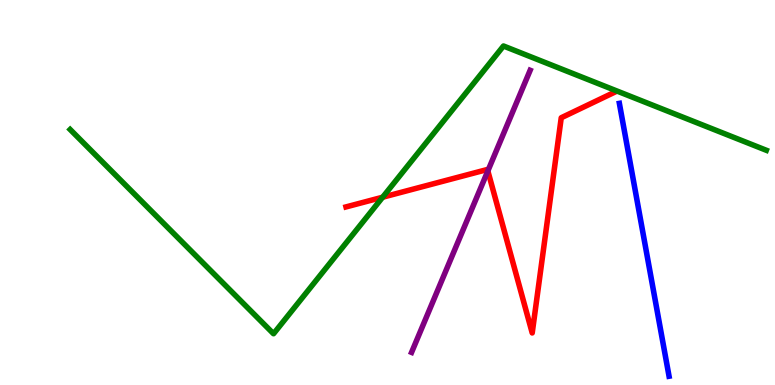[{'lines': ['blue', 'red'], 'intersections': []}, {'lines': ['green', 'red'], 'intersections': [{'x': 4.94, 'y': 4.88}]}, {'lines': ['purple', 'red'], 'intersections': [{'x': 6.29, 'y': 5.56}]}, {'lines': ['blue', 'green'], 'intersections': []}, {'lines': ['blue', 'purple'], 'intersections': []}, {'lines': ['green', 'purple'], 'intersections': []}]